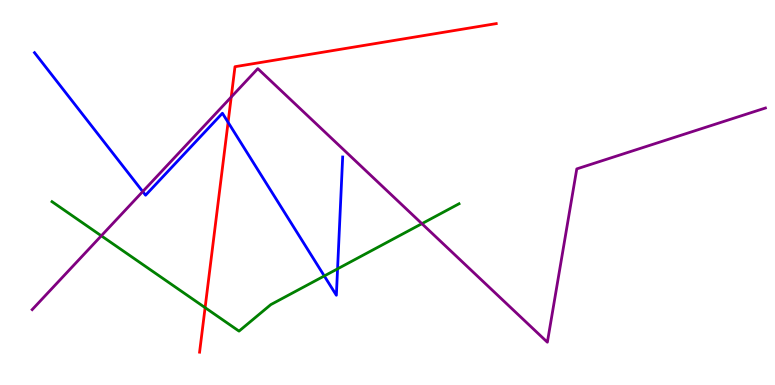[{'lines': ['blue', 'red'], 'intersections': [{'x': 2.94, 'y': 6.82}]}, {'lines': ['green', 'red'], 'intersections': [{'x': 2.65, 'y': 2.01}]}, {'lines': ['purple', 'red'], 'intersections': [{'x': 2.98, 'y': 7.48}]}, {'lines': ['blue', 'green'], 'intersections': [{'x': 4.18, 'y': 2.83}, {'x': 4.36, 'y': 3.02}]}, {'lines': ['blue', 'purple'], 'intersections': [{'x': 1.84, 'y': 5.02}]}, {'lines': ['green', 'purple'], 'intersections': [{'x': 1.31, 'y': 3.88}, {'x': 5.44, 'y': 4.19}]}]